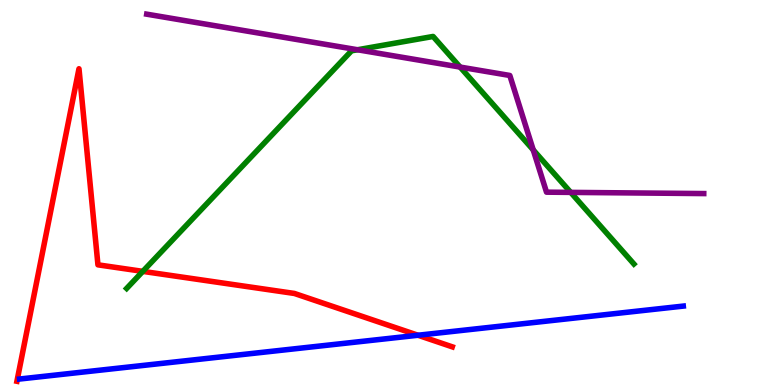[{'lines': ['blue', 'red'], 'intersections': [{'x': 5.39, 'y': 1.29}]}, {'lines': ['green', 'red'], 'intersections': [{'x': 1.84, 'y': 2.95}]}, {'lines': ['purple', 'red'], 'intersections': []}, {'lines': ['blue', 'green'], 'intersections': []}, {'lines': ['blue', 'purple'], 'intersections': []}, {'lines': ['green', 'purple'], 'intersections': [{'x': 4.61, 'y': 8.71}, {'x': 5.94, 'y': 8.26}, {'x': 6.88, 'y': 6.11}, {'x': 7.36, 'y': 5.0}]}]